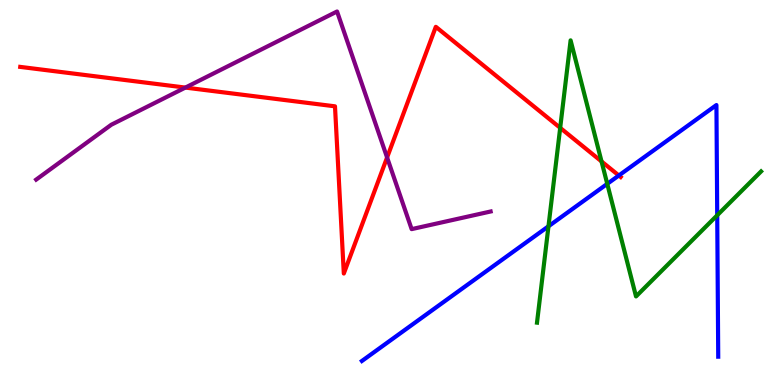[{'lines': ['blue', 'red'], 'intersections': [{'x': 7.99, 'y': 5.44}]}, {'lines': ['green', 'red'], 'intersections': [{'x': 7.23, 'y': 6.68}, {'x': 7.76, 'y': 5.81}]}, {'lines': ['purple', 'red'], 'intersections': [{'x': 2.39, 'y': 7.73}, {'x': 4.99, 'y': 5.91}]}, {'lines': ['blue', 'green'], 'intersections': [{'x': 7.08, 'y': 4.12}, {'x': 7.84, 'y': 5.22}, {'x': 9.25, 'y': 4.41}]}, {'lines': ['blue', 'purple'], 'intersections': []}, {'lines': ['green', 'purple'], 'intersections': []}]